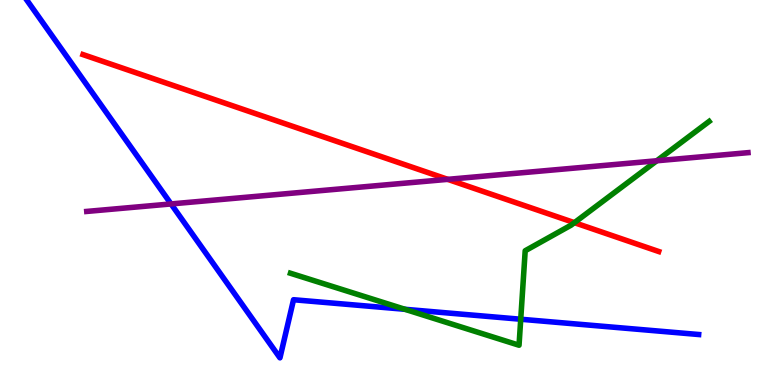[{'lines': ['blue', 'red'], 'intersections': []}, {'lines': ['green', 'red'], 'intersections': [{'x': 7.41, 'y': 4.22}]}, {'lines': ['purple', 'red'], 'intersections': [{'x': 5.78, 'y': 5.34}]}, {'lines': ['blue', 'green'], 'intersections': [{'x': 5.23, 'y': 1.97}, {'x': 6.72, 'y': 1.71}]}, {'lines': ['blue', 'purple'], 'intersections': [{'x': 2.21, 'y': 4.7}]}, {'lines': ['green', 'purple'], 'intersections': [{'x': 8.47, 'y': 5.82}]}]